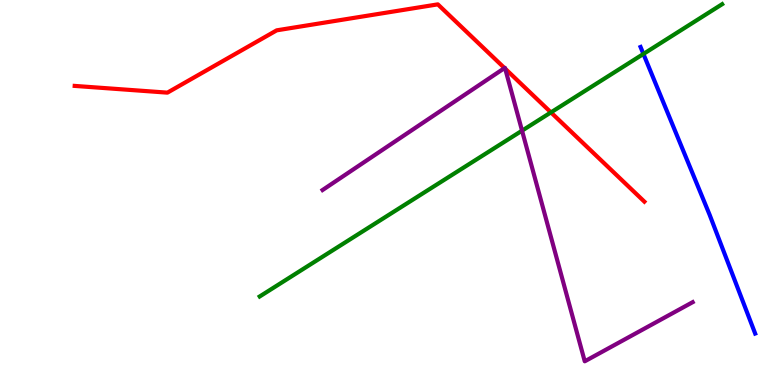[{'lines': ['blue', 'red'], 'intersections': []}, {'lines': ['green', 'red'], 'intersections': [{'x': 7.11, 'y': 7.08}]}, {'lines': ['purple', 'red'], 'intersections': [{'x': 6.51, 'y': 8.23}, {'x': 6.52, 'y': 8.22}]}, {'lines': ['blue', 'green'], 'intersections': [{'x': 8.3, 'y': 8.6}]}, {'lines': ['blue', 'purple'], 'intersections': []}, {'lines': ['green', 'purple'], 'intersections': [{'x': 6.74, 'y': 6.61}]}]